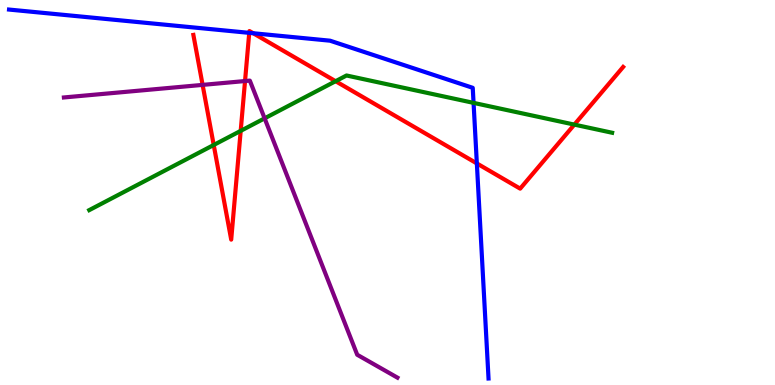[{'lines': ['blue', 'red'], 'intersections': [{'x': 3.22, 'y': 9.15}, {'x': 3.27, 'y': 9.14}, {'x': 6.15, 'y': 5.76}]}, {'lines': ['green', 'red'], 'intersections': [{'x': 2.76, 'y': 6.23}, {'x': 3.11, 'y': 6.6}, {'x': 4.33, 'y': 7.89}, {'x': 7.41, 'y': 6.76}]}, {'lines': ['purple', 'red'], 'intersections': [{'x': 2.61, 'y': 7.8}, {'x': 3.16, 'y': 7.9}]}, {'lines': ['blue', 'green'], 'intersections': [{'x': 6.11, 'y': 7.33}]}, {'lines': ['blue', 'purple'], 'intersections': []}, {'lines': ['green', 'purple'], 'intersections': [{'x': 3.41, 'y': 6.93}]}]